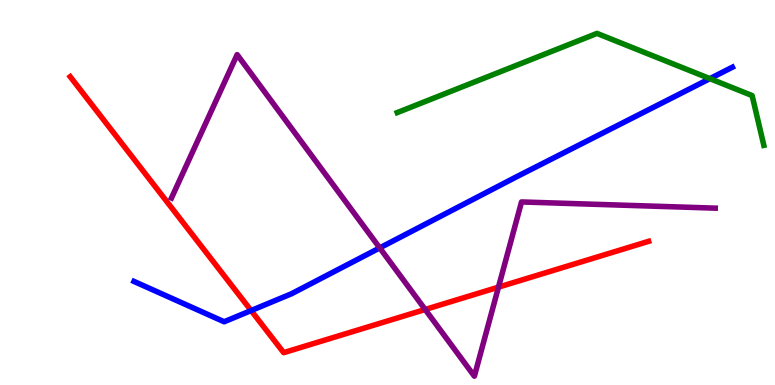[{'lines': ['blue', 'red'], 'intersections': [{'x': 3.24, 'y': 1.93}]}, {'lines': ['green', 'red'], 'intersections': []}, {'lines': ['purple', 'red'], 'intersections': [{'x': 5.49, 'y': 1.96}, {'x': 6.43, 'y': 2.54}]}, {'lines': ['blue', 'green'], 'intersections': [{'x': 9.16, 'y': 7.96}]}, {'lines': ['blue', 'purple'], 'intersections': [{'x': 4.9, 'y': 3.56}]}, {'lines': ['green', 'purple'], 'intersections': []}]